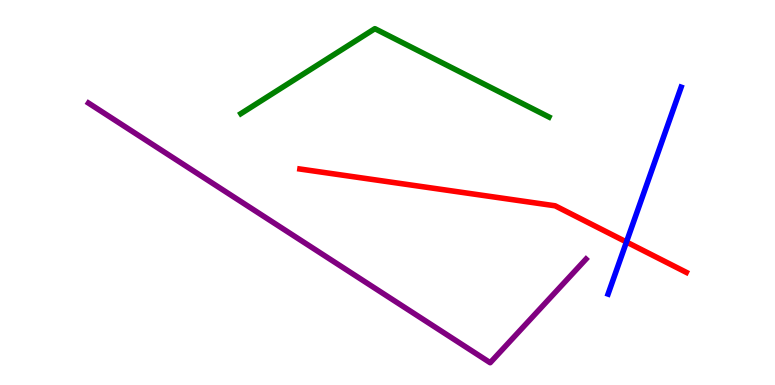[{'lines': ['blue', 'red'], 'intersections': [{'x': 8.08, 'y': 3.71}]}, {'lines': ['green', 'red'], 'intersections': []}, {'lines': ['purple', 'red'], 'intersections': []}, {'lines': ['blue', 'green'], 'intersections': []}, {'lines': ['blue', 'purple'], 'intersections': []}, {'lines': ['green', 'purple'], 'intersections': []}]